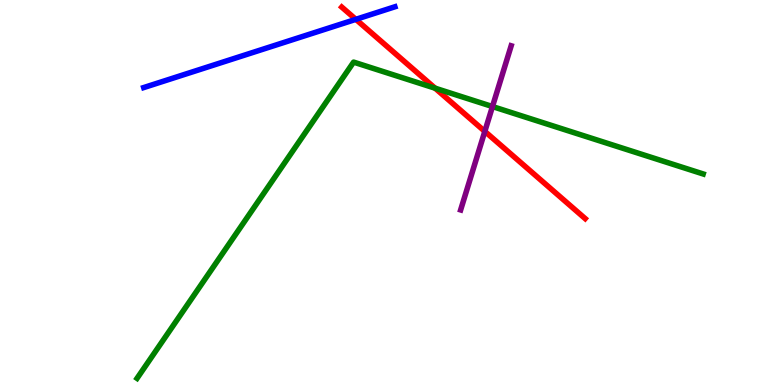[{'lines': ['blue', 'red'], 'intersections': [{'x': 4.59, 'y': 9.5}]}, {'lines': ['green', 'red'], 'intersections': [{'x': 5.61, 'y': 7.71}]}, {'lines': ['purple', 'red'], 'intersections': [{'x': 6.26, 'y': 6.59}]}, {'lines': ['blue', 'green'], 'intersections': []}, {'lines': ['blue', 'purple'], 'intersections': []}, {'lines': ['green', 'purple'], 'intersections': [{'x': 6.35, 'y': 7.23}]}]